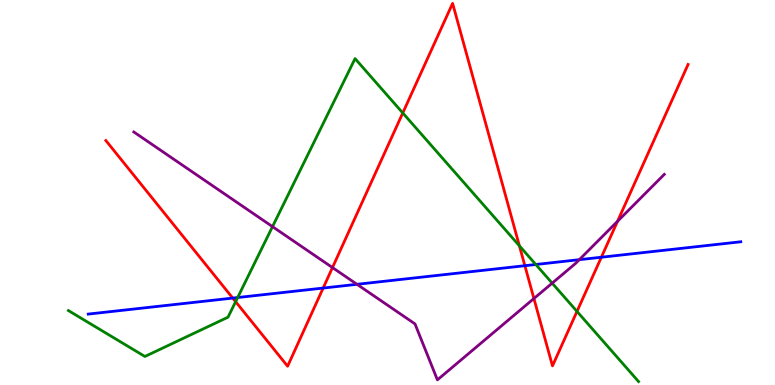[{'lines': ['blue', 'red'], 'intersections': [{'x': 3.0, 'y': 2.26}, {'x': 4.17, 'y': 2.52}, {'x': 6.77, 'y': 3.1}, {'x': 7.76, 'y': 3.32}]}, {'lines': ['green', 'red'], 'intersections': [{'x': 3.04, 'y': 2.16}, {'x': 5.2, 'y': 7.07}, {'x': 6.7, 'y': 3.62}, {'x': 7.45, 'y': 1.91}]}, {'lines': ['purple', 'red'], 'intersections': [{'x': 4.29, 'y': 3.05}, {'x': 6.89, 'y': 2.25}, {'x': 7.97, 'y': 4.25}]}, {'lines': ['blue', 'green'], 'intersections': [{'x': 3.07, 'y': 2.27}, {'x': 6.91, 'y': 3.13}]}, {'lines': ['blue', 'purple'], 'intersections': [{'x': 4.61, 'y': 2.62}, {'x': 7.47, 'y': 3.26}]}, {'lines': ['green', 'purple'], 'intersections': [{'x': 3.52, 'y': 4.11}, {'x': 7.12, 'y': 2.65}]}]